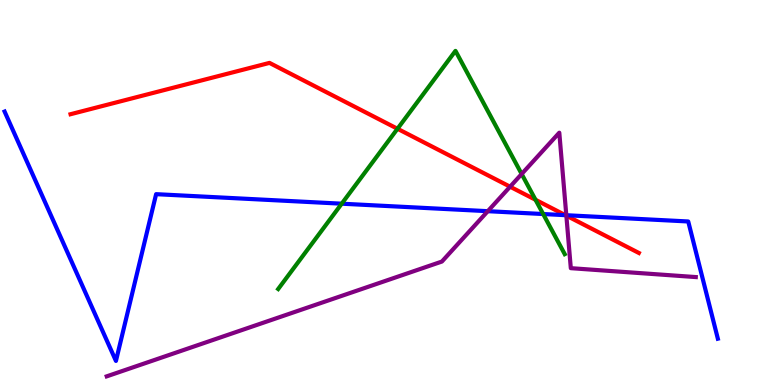[{'lines': ['blue', 'red'], 'intersections': [{'x': 7.3, 'y': 4.41}]}, {'lines': ['green', 'red'], 'intersections': [{'x': 5.13, 'y': 6.66}, {'x': 6.91, 'y': 4.81}]}, {'lines': ['purple', 'red'], 'intersections': [{'x': 6.58, 'y': 5.15}, {'x': 7.31, 'y': 4.4}]}, {'lines': ['blue', 'green'], 'intersections': [{'x': 4.41, 'y': 4.71}, {'x': 7.01, 'y': 4.44}]}, {'lines': ['blue', 'purple'], 'intersections': [{'x': 6.29, 'y': 4.51}, {'x': 7.31, 'y': 4.41}]}, {'lines': ['green', 'purple'], 'intersections': [{'x': 6.73, 'y': 5.48}]}]